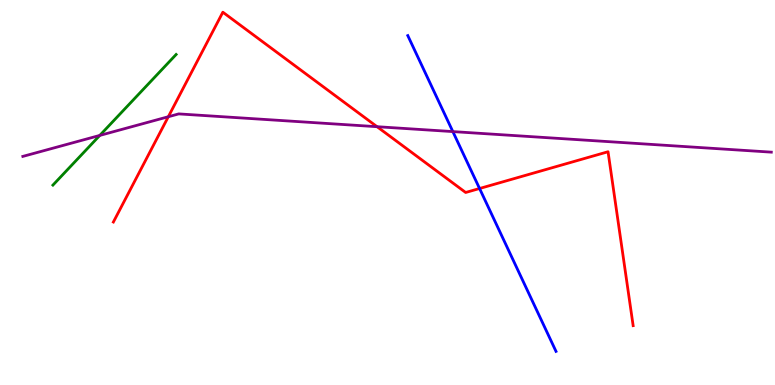[{'lines': ['blue', 'red'], 'intersections': [{'x': 6.19, 'y': 5.1}]}, {'lines': ['green', 'red'], 'intersections': []}, {'lines': ['purple', 'red'], 'intersections': [{'x': 2.17, 'y': 6.97}, {'x': 4.87, 'y': 6.71}]}, {'lines': ['blue', 'green'], 'intersections': []}, {'lines': ['blue', 'purple'], 'intersections': [{'x': 5.84, 'y': 6.58}]}, {'lines': ['green', 'purple'], 'intersections': [{'x': 1.29, 'y': 6.48}]}]